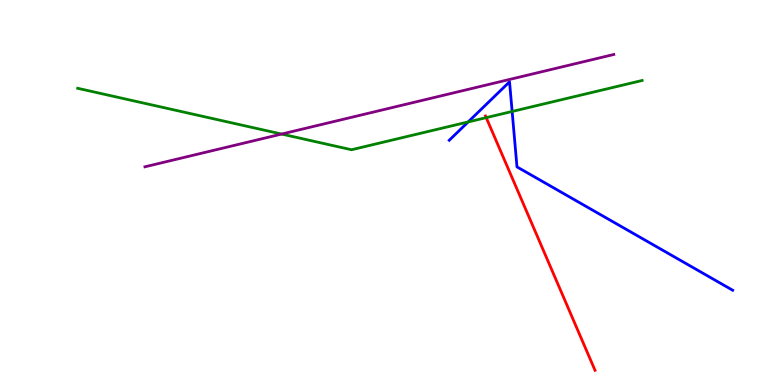[{'lines': ['blue', 'red'], 'intersections': []}, {'lines': ['green', 'red'], 'intersections': [{'x': 6.27, 'y': 6.94}]}, {'lines': ['purple', 'red'], 'intersections': []}, {'lines': ['blue', 'green'], 'intersections': [{'x': 6.04, 'y': 6.83}, {'x': 6.61, 'y': 7.1}]}, {'lines': ['blue', 'purple'], 'intersections': []}, {'lines': ['green', 'purple'], 'intersections': [{'x': 3.63, 'y': 6.52}]}]